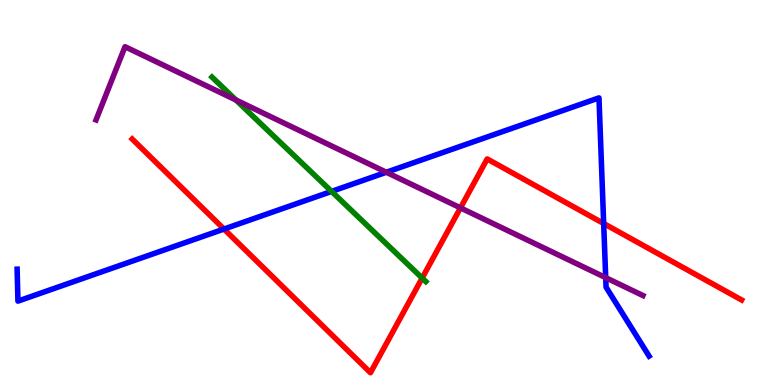[{'lines': ['blue', 'red'], 'intersections': [{'x': 2.89, 'y': 4.05}, {'x': 7.79, 'y': 4.19}]}, {'lines': ['green', 'red'], 'intersections': [{'x': 5.45, 'y': 2.78}]}, {'lines': ['purple', 'red'], 'intersections': [{'x': 5.94, 'y': 4.6}]}, {'lines': ['blue', 'green'], 'intersections': [{'x': 4.28, 'y': 5.03}]}, {'lines': ['blue', 'purple'], 'intersections': [{'x': 4.99, 'y': 5.53}, {'x': 7.82, 'y': 2.79}]}, {'lines': ['green', 'purple'], 'intersections': [{'x': 3.04, 'y': 7.4}]}]